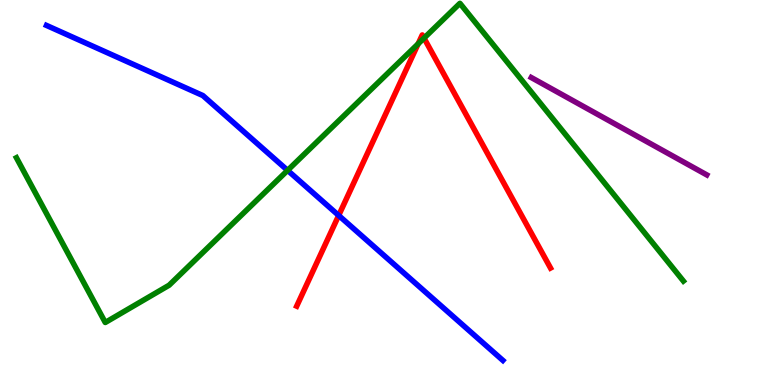[{'lines': ['blue', 'red'], 'intersections': [{'x': 4.37, 'y': 4.4}]}, {'lines': ['green', 'red'], 'intersections': [{'x': 5.4, 'y': 8.86}, {'x': 5.47, 'y': 9.01}]}, {'lines': ['purple', 'red'], 'intersections': []}, {'lines': ['blue', 'green'], 'intersections': [{'x': 3.71, 'y': 5.57}]}, {'lines': ['blue', 'purple'], 'intersections': []}, {'lines': ['green', 'purple'], 'intersections': []}]